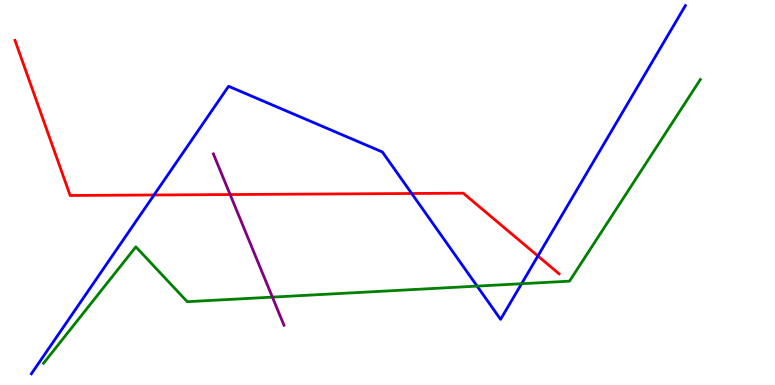[{'lines': ['blue', 'red'], 'intersections': [{'x': 1.99, 'y': 4.94}, {'x': 5.31, 'y': 4.97}, {'x': 6.94, 'y': 3.35}]}, {'lines': ['green', 'red'], 'intersections': []}, {'lines': ['purple', 'red'], 'intersections': [{'x': 2.97, 'y': 4.95}]}, {'lines': ['blue', 'green'], 'intersections': [{'x': 6.16, 'y': 2.57}, {'x': 6.73, 'y': 2.63}]}, {'lines': ['blue', 'purple'], 'intersections': []}, {'lines': ['green', 'purple'], 'intersections': [{'x': 3.51, 'y': 2.28}]}]